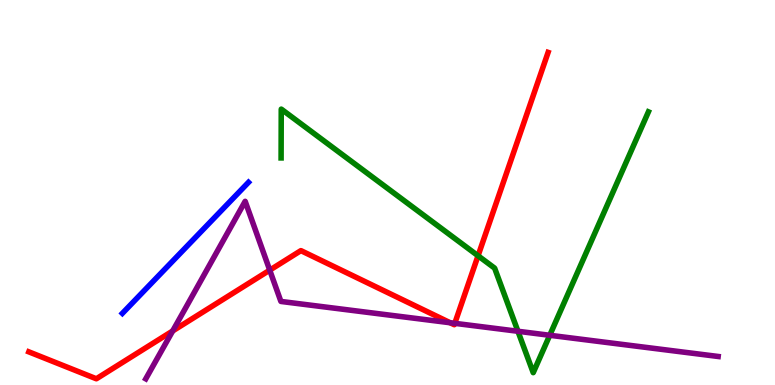[{'lines': ['blue', 'red'], 'intersections': []}, {'lines': ['green', 'red'], 'intersections': [{'x': 6.17, 'y': 3.36}]}, {'lines': ['purple', 'red'], 'intersections': [{'x': 2.23, 'y': 1.4}, {'x': 3.48, 'y': 2.98}, {'x': 5.81, 'y': 1.62}, {'x': 5.87, 'y': 1.6}]}, {'lines': ['blue', 'green'], 'intersections': []}, {'lines': ['blue', 'purple'], 'intersections': []}, {'lines': ['green', 'purple'], 'intersections': [{'x': 6.68, 'y': 1.4}, {'x': 7.09, 'y': 1.29}]}]